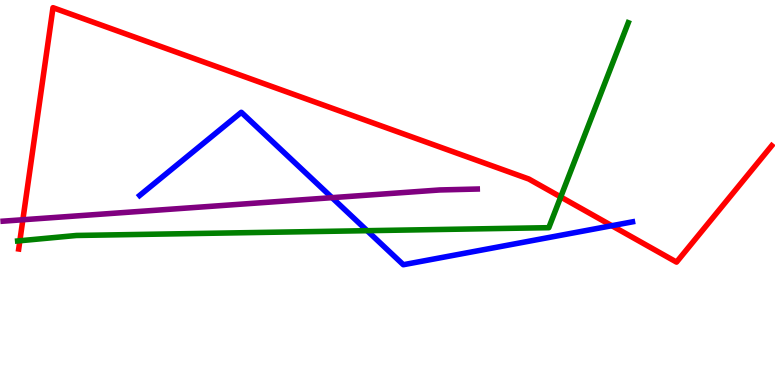[{'lines': ['blue', 'red'], 'intersections': [{'x': 7.89, 'y': 4.14}]}, {'lines': ['green', 'red'], 'intersections': [{'x': 0.256, 'y': 3.75}, {'x': 7.24, 'y': 4.88}]}, {'lines': ['purple', 'red'], 'intersections': [{'x': 0.295, 'y': 4.29}]}, {'lines': ['blue', 'green'], 'intersections': [{'x': 4.74, 'y': 4.01}]}, {'lines': ['blue', 'purple'], 'intersections': [{'x': 4.28, 'y': 4.87}]}, {'lines': ['green', 'purple'], 'intersections': []}]